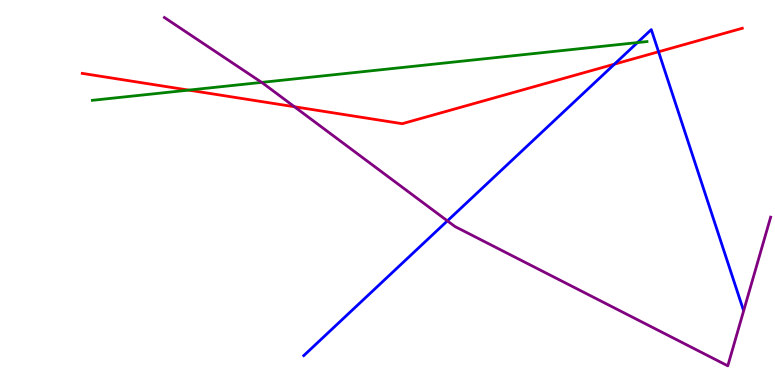[{'lines': ['blue', 'red'], 'intersections': [{'x': 7.93, 'y': 8.33}, {'x': 8.5, 'y': 8.66}]}, {'lines': ['green', 'red'], 'intersections': [{'x': 2.43, 'y': 7.66}]}, {'lines': ['purple', 'red'], 'intersections': [{'x': 3.8, 'y': 7.23}]}, {'lines': ['blue', 'green'], 'intersections': [{'x': 8.23, 'y': 8.89}]}, {'lines': ['blue', 'purple'], 'intersections': [{'x': 5.77, 'y': 4.26}]}, {'lines': ['green', 'purple'], 'intersections': [{'x': 3.38, 'y': 7.86}]}]